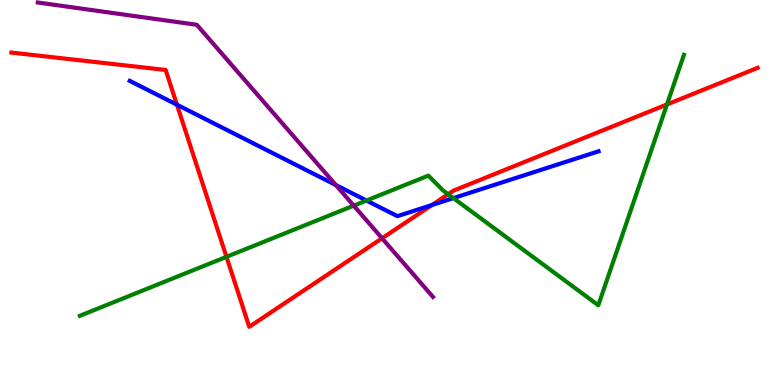[{'lines': ['blue', 'red'], 'intersections': [{'x': 2.28, 'y': 7.28}, {'x': 5.57, 'y': 4.67}]}, {'lines': ['green', 'red'], 'intersections': [{'x': 2.92, 'y': 3.33}, {'x': 5.78, 'y': 4.96}, {'x': 8.61, 'y': 7.29}]}, {'lines': ['purple', 'red'], 'intersections': [{'x': 4.93, 'y': 3.81}]}, {'lines': ['blue', 'green'], 'intersections': [{'x': 4.73, 'y': 4.79}, {'x': 5.85, 'y': 4.85}]}, {'lines': ['blue', 'purple'], 'intersections': [{'x': 4.33, 'y': 5.19}]}, {'lines': ['green', 'purple'], 'intersections': [{'x': 4.56, 'y': 4.66}]}]